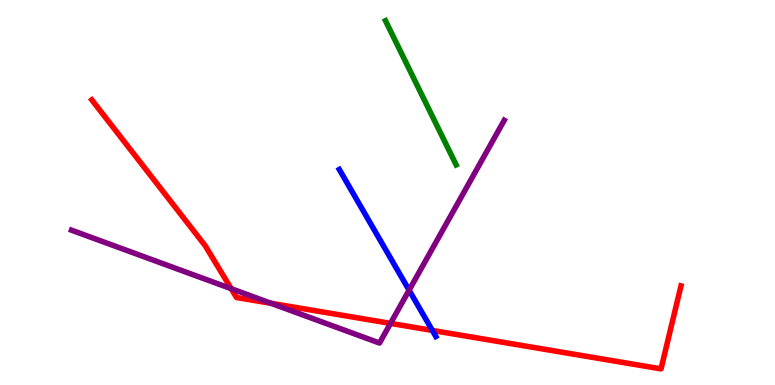[{'lines': ['blue', 'red'], 'intersections': [{'x': 5.58, 'y': 1.42}]}, {'lines': ['green', 'red'], 'intersections': []}, {'lines': ['purple', 'red'], 'intersections': [{'x': 2.98, 'y': 2.5}, {'x': 3.5, 'y': 2.12}, {'x': 5.04, 'y': 1.6}]}, {'lines': ['blue', 'green'], 'intersections': []}, {'lines': ['blue', 'purple'], 'intersections': [{'x': 5.28, 'y': 2.46}]}, {'lines': ['green', 'purple'], 'intersections': []}]